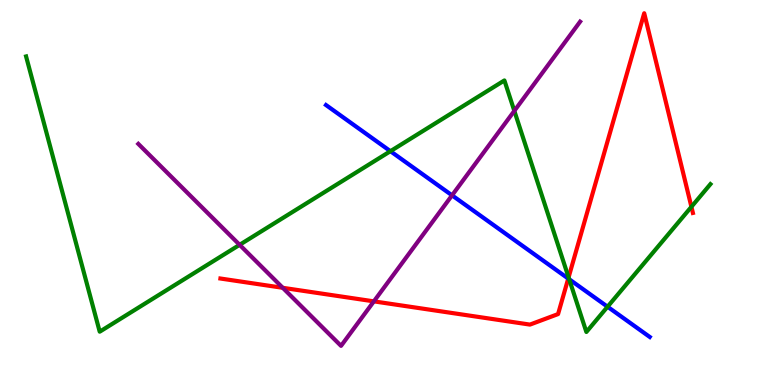[{'lines': ['blue', 'red'], 'intersections': [{'x': 7.33, 'y': 2.76}]}, {'lines': ['green', 'red'], 'intersections': [{'x': 7.34, 'y': 2.8}, {'x': 8.92, 'y': 4.63}]}, {'lines': ['purple', 'red'], 'intersections': [{'x': 3.65, 'y': 2.52}, {'x': 4.82, 'y': 2.17}]}, {'lines': ['blue', 'green'], 'intersections': [{'x': 5.04, 'y': 6.07}, {'x': 7.34, 'y': 2.75}, {'x': 7.84, 'y': 2.03}]}, {'lines': ['blue', 'purple'], 'intersections': [{'x': 5.83, 'y': 4.93}]}, {'lines': ['green', 'purple'], 'intersections': [{'x': 3.09, 'y': 3.64}, {'x': 6.64, 'y': 7.12}]}]